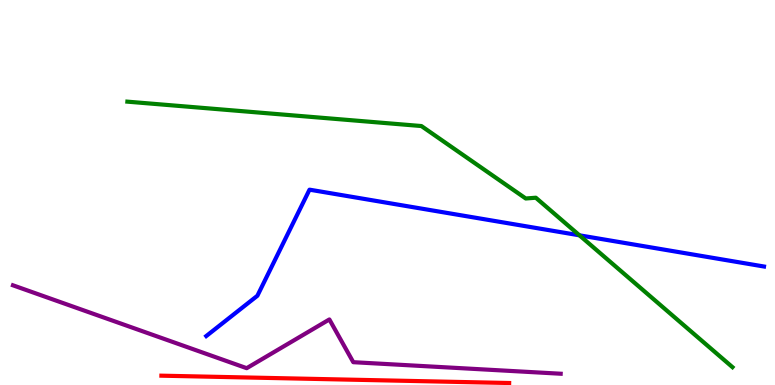[{'lines': ['blue', 'red'], 'intersections': []}, {'lines': ['green', 'red'], 'intersections': []}, {'lines': ['purple', 'red'], 'intersections': []}, {'lines': ['blue', 'green'], 'intersections': [{'x': 7.48, 'y': 3.89}]}, {'lines': ['blue', 'purple'], 'intersections': []}, {'lines': ['green', 'purple'], 'intersections': []}]